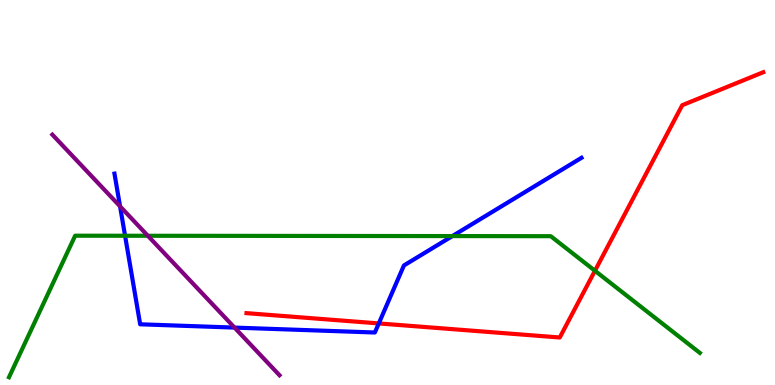[{'lines': ['blue', 'red'], 'intersections': [{'x': 4.89, 'y': 1.6}]}, {'lines': ['green', 'red'], 'intersections': [{'x': 7.68, 'y': 2.97}]}, {'lines': ['purple', 'red'], 'intersections': []}, {'lines': ['blue', 'green'], 'intersections': [{'x': 1.61, 'y': 3.88}, {'x': 5.84, 'y': 3.87}]}, {'lines': ['blue', 'purple'], 'intersections': [{'x': 1.55, 'y': 4.64}, {'x': 3.03, 'y': 1.49}]}, {'lines': ['green', 'purple'], 'intersections': [{'x': 1.91, 'y': 3.88}]}]